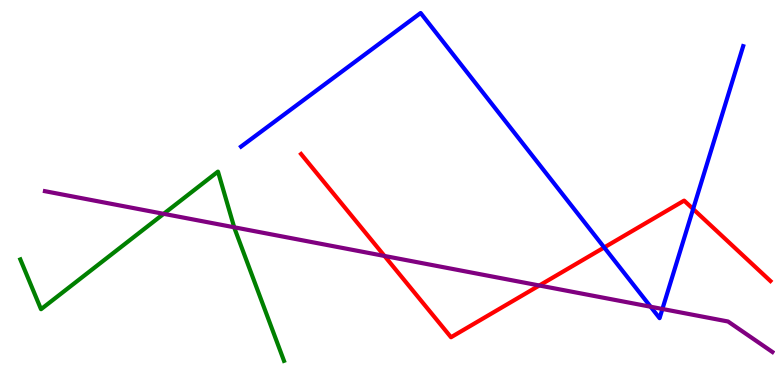[{'lines': ['blue', 'red'], 'intersections': [{'x': 7.8, 'y': 3.57}, {'x': 8.94, 'y': 4.57}]}, {'lines': ['green', 'red'], 'intersections': []}, {'lines': ['purple', 'red'], 'intersections': [{'x': 4.96, 'y': 3.35}, {'x': 6.96, 'y': 2.58}]}, {'lines': ['blue', 'green'], 'intersections': []}, {'lines': ['blue', 'purple'], 'intersections': [{'x': 8.4, 'y': 2.03}, {'x': 8.55, 'y': 1.97}]}, {'lines': ['green', 'purple'], 'intersections': [{'x': 2.11, 'y': 4.45}, {'x': 3.02, 'y': 4.1}]}]